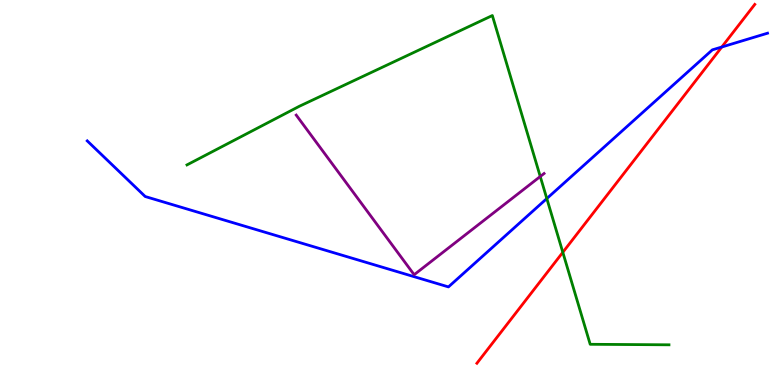[{'lines': ['blue', 'red'], 'intersections': [{'x': 9.31, 'y': 8.78}]}, {'lines': ['green', 'red'], 'intersections': [{'x': 7.26, 'y': 3.45}]}, {'lines': ['purple', 'red'], 'intersections': []}, {'lines': ['blue', 'green'], 'intersections': [{'x': 7.06, 'y': 4.84}]}, {'lines': ['blue', 'purple'], 'intersections': []}, {'lines': ['green', 'purple'], 'intersections': [{'x': 6.97, 'y': 5.42}]}]